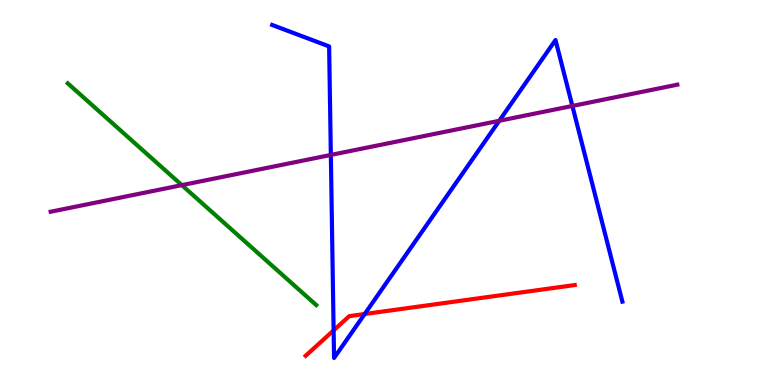[{'lines': ['blue', 'red'], 'intersections': [{'x': 4.3, 'y': 1.42}, {'x': 4.71, 'y': 1.84}]}, {'lines': ['green', 'red'], 'intersections': []}, {'lines': ['purple', 'red'], 'intersections': []}, {'lines': ['blue', 'green'], 'intersections': []}, {'lines': ['blue', 'purple'], 'intersections': [{'x': 4.27, 'y': 5.98}, {'x': 6.44, 'y': 6.86}, {'x': 7.39, 'y': 7.25}]}, {'lines': ['green', 'purple'], 'intersections': [{'x': 2.35, 'y': 5.19}]}]